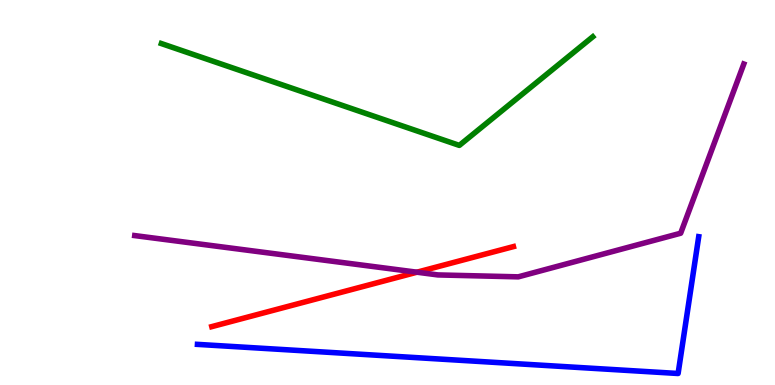[{'lines': ['blue', 'red'], 'intersections': []}, {'lines': ['green', 'red'], 'intersections': []}, {'lines': ['purple', 'red'], 'intersections': [{'x': 5.38, 'y': 2.93}]}, {'lines': ['blue', 'green'], 'intersections': []}, {'lines': ['blue', 'purple'], 'intersections': []}, {'lines': ['green', 'purple'], 'intersections': []}]